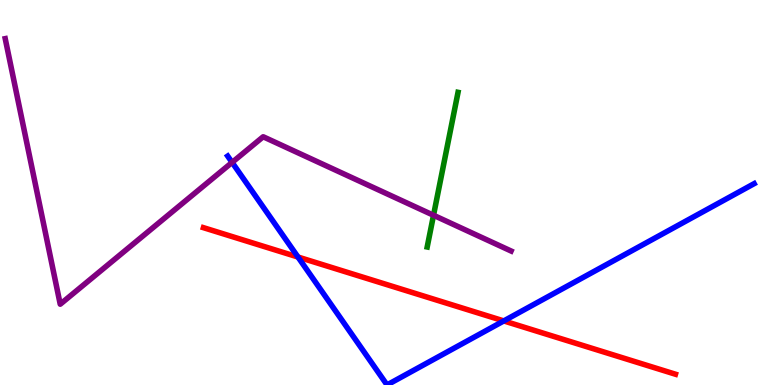[{'lines': ['blue', 'red'], 'intersections': [{'x': 3.84, 'y': 3.32}, {'x': 6.5, 'y': 1.66}]}, {'lines': ['green', 'red'], 'intersections': []}, {'lines': ['purple', 'red'], 'intersections': []}, {'lines': ['blue', 'green'], 'intersections': []}, {'lines': ['blue', 'purple'], 'intersections': [{'x': 2.99, 'y': 5.78}]}, {'lines': ['green', 'purple'], 'intersections': [{'x': 5.59, 'y': 4.41}]}]